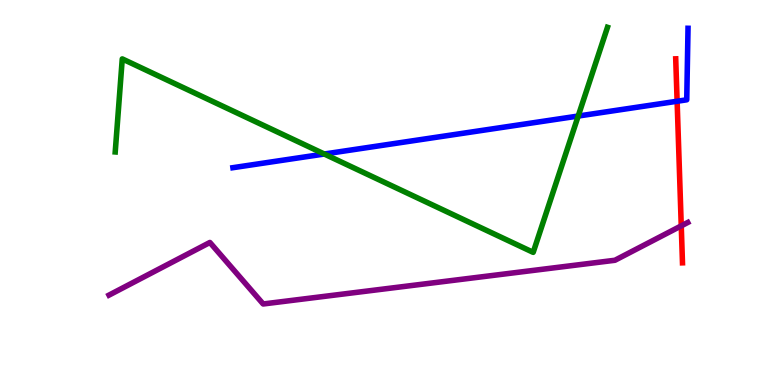[{'lines': ['blue', 'red'], 'intersections': [{'x': 8.74, 'y': 7.37}]}, {'lines': ['green', 'red'], 'intersections': []}, {'lines': ['purple', 'red'], 'intersections': [{'x': 8.79, 'y': 4.13}]}, {'lines': ['blue', 'green'], 'intersections': [{'x': 4.18, 'y': 6.0}, {'x': 7.46, 'y': 6.99}]}, {'lines': ['blue', 'purple'], 'intersections': []}, {'lines': ['green', 'purple'], 'intersections': []}]